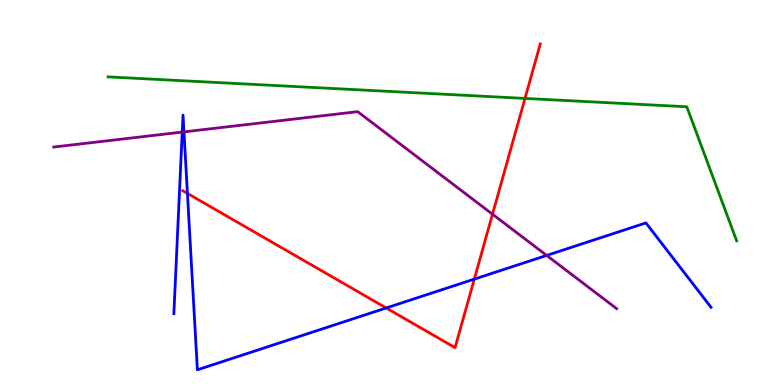[{'lines': ['blue', 'red'], 'intersections': [{'x': 2.42, 'y': 4.98}, {'x': 4.98, 'y': 2.0}, {'x': 6.12, 'y': 2.75}]}, {'lines': ['green', 'red'], 'intersections': [{'x': 6.77, 'y': 7.44}]}, {'lines': ['purple', 'red'], 'intersections': [{'x': 6.35, 'y': 4.44}]}, {'lines': ['blue', 'green'], 'intersections': []}, {'lines': ['blue', 'purple'], 'intersections': [{'x': 2.35, 'y': 6.57}, {'x': 2.37, 'y': 6.57}, {'x': 7.05, 'y': 3.37}]}, {'lines': ['green', 'purple'], 'intersections': []}]